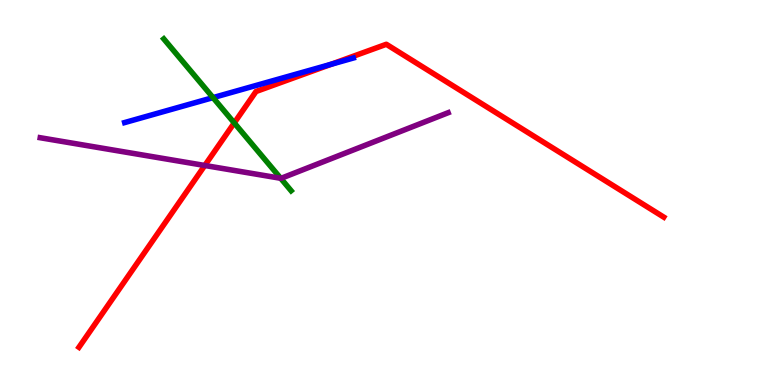[{'lines': ['blue', 'red'], 'intersections': [{'x': 4.27, 'y': 8.33}]}, {'lines': ['green', 'red'], 'intersections': [{'x': 3.02, 'y': 6.81}]}, {'lines': ['purple', 'red'], 'intersections': [{'x': 2.64, 'y': 5.7}]}, {'lines': ['blue', 'green'], 'intersections': [{'x': 2.75, 'y': 7.46}]}, {'lines': ['blue', 'purple'], 'intersections': []}, {'lines': ['green', 'purple'], 'intersections': [{'x': 3.62, 'y': 5.37}]}]